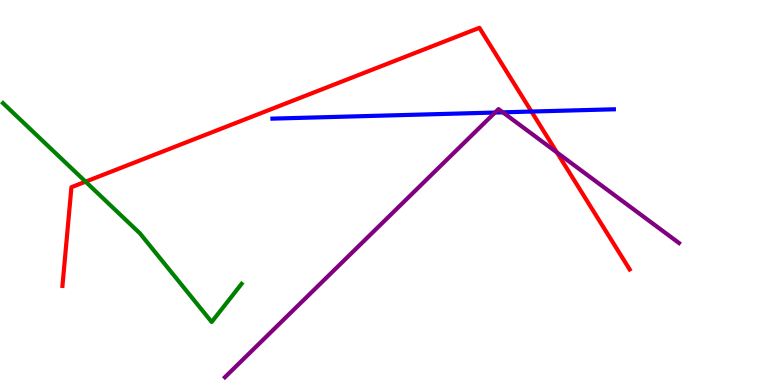[{'lines': ['blue', 'red'], 'intersections': [{'x': 6.86, 'y': 7.1}]}, {'lines': ['green', 'red'], 'intersections': [{'x': 1.1, 'y': 5.28}]}, {'lines': ['purple', 'red'], 'intersections': [{'x': 7.19, 'y': 6.04}]}, {'lines': ['blue', 'green'], 'intersections': []}, {'lines': ['blue', 'purple'], 'intersections': [{'x': 6.39, 'y': 7.08}, {'x': 6.49, 'y': 7.08}]}, {'lines': ['green', 'purple'], 'intersections': []}]